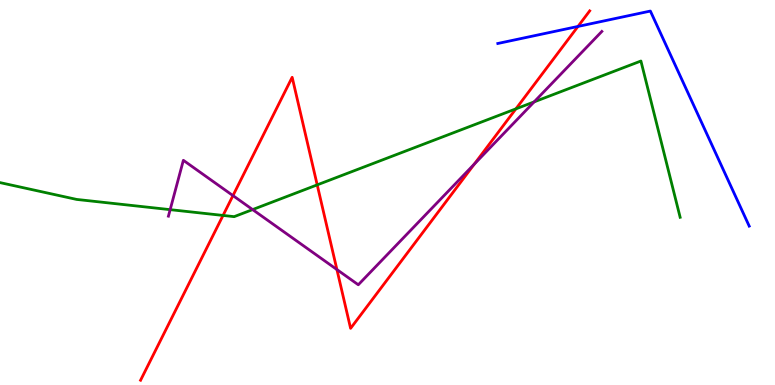[{'lines': ['blue', 'red'], 'intersections': [{'x': 7.46, 'y': 9.31}]}, {'lines': ['green', 'red'], 'intersections': [{'x': 2.88, 'y': 4.4}, {'x': 4.09, 'y': 5.2}, {'x': 6.66, 'y': 7.17}]}, {'lines': ['purple', 'red'], 'intersections': [{'x': 3.01, 'y': 4.92}, {'x': 4.35, 'y': 3.0}, {'x': 6.12, 'y': 5.74}]}, {'lines': ['blue', 'green'], 'intersections': []}, {'lines': ['blue', 'purple'], 'intersections': []}, {'lines': ['green', 'purple'], 'intersections': [{'x': 2.2, 'y': 4.55}, {'x': 3.26, 'y': 4.56}, {'x': 6.89, 'y': 7.35}]}]